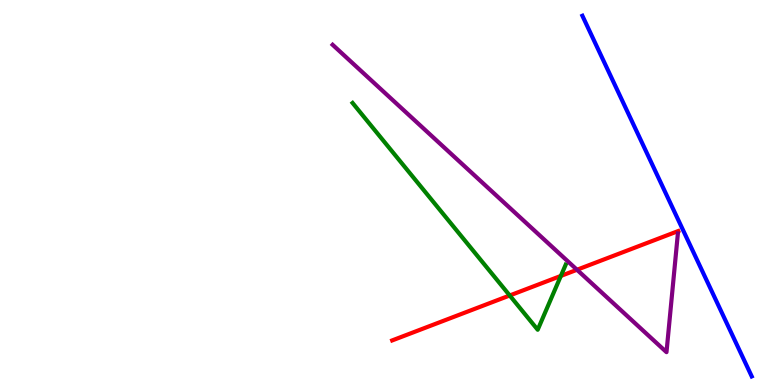[{'lines': ['blue', 'red'], 'intersections': []}, {'lines': ['green', 'red'], 'intersections': [{'x': 6.58, 'y': 2.33}, {'x': 7.24, 'y': 2.83}]}, {'lines': ['purple', 'red'], 'intersections': [{'x': 7.45, 'y': 2.99}]}, {'lines': ['blue', 'green'], 'intersections': []}, {'lines': ['blue', 'purple'], 'intersections': []}, {'lines': ['green', 'purple'], 'intersections': []}]